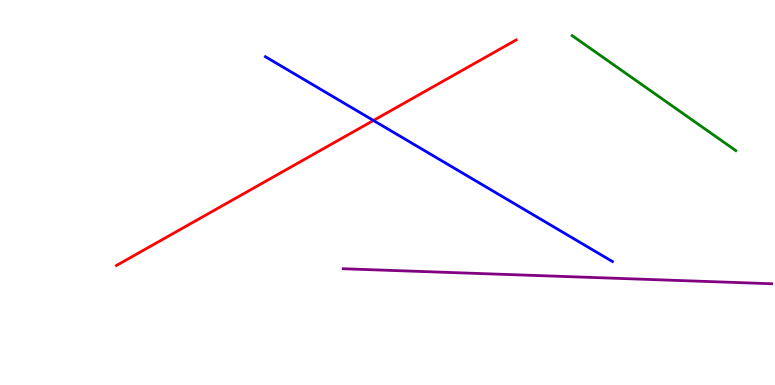[{'lines': ['blue', 'red'], 'intersections': [{'x': 4.82, 'y': 6.87}]}, {'lines': ['green', 'red'], 'intersections': []}, {'lines': ['purple', 'red'], 'intersections': []}, {'lines': ['blue', 'green'], 'intersections': []}, {'lines': ['blue', 'purple'], 'intersections': []}, {'lines': ['green', 'purple'], 'intersections': []}]